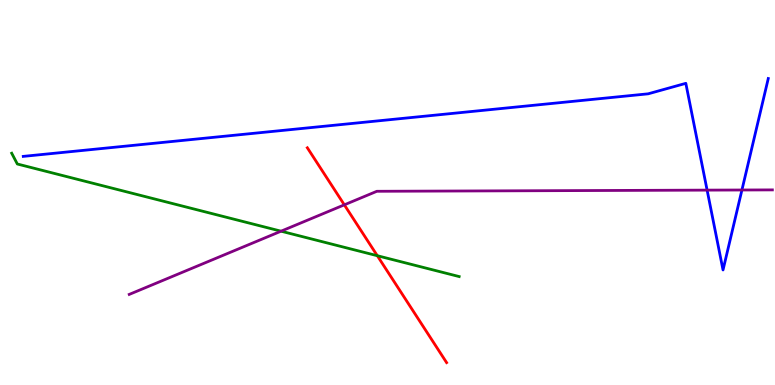[{'lines': ['blue', 'red'], 'intersections': []}, {'lines': ['green', 'red'], 'intersections': [{'x': 4.87, 'y': 3.36}]}, {'lines': ['purple', 'red'], 'intersections': [{'x': 4.44, 'y': 4.68}]}, {'lines': ['blue', 'green'], 'intersections': []}, {'lines': ['blue', 'purple'], 'intersections': [{'x': 9.12, 'y': 5.06}, {'x': 9.57, 'y': 5.06}]}, {'lines': ['green', 'purple'], 'intersections': [{'x': 3.63, 'y': 4.0}]}]